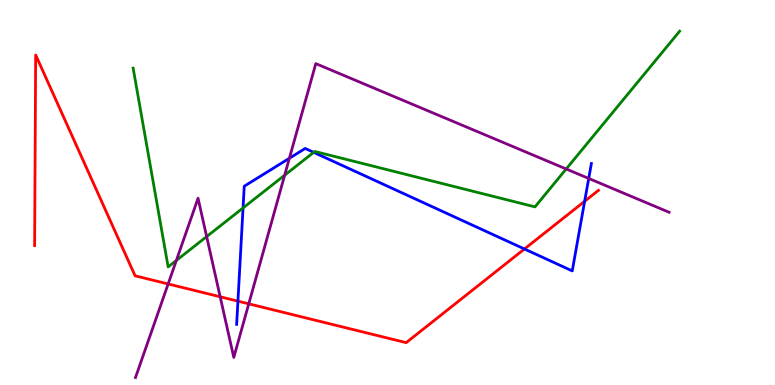[{'lines': ['blue', 'red'], 'intersections': [{'x': 3.07, 'y': 2.18}, {'x': 6.77, 'y': 3.53}, {'x': 7.54, 'y': 4.77}]}, {'lines': ['green', 'red'], 'intersections': []}, {'lines': ['purple', 'red'], 'intersections': [{'x': 2.17, 'y': 2.62}, {'x': 2.84, 'y': 2.29}, {'x': 3.21, 'y': 2.11}]}, {'lines': ['blue', 'green'], 'intersections': [{'x': 3.14, 'y': 4.6}, {'x': 4.05, 'y': 6.04}]}, {'lines': ['blue', 'purple'], 'intersections': [{'x': 3.73, 'y': 5.89}, {'x': 7.6, 'y': 5.36}]}, {'lines': ['green', 'purple'], 'intersections': [{'x': 2.28, 'y': 3.24}, {'x': 2.67, 'y': 3.85}, {'x': 3.67, 'y': 5.45}, {'x': 7.31, 'y': 5.61}]}]